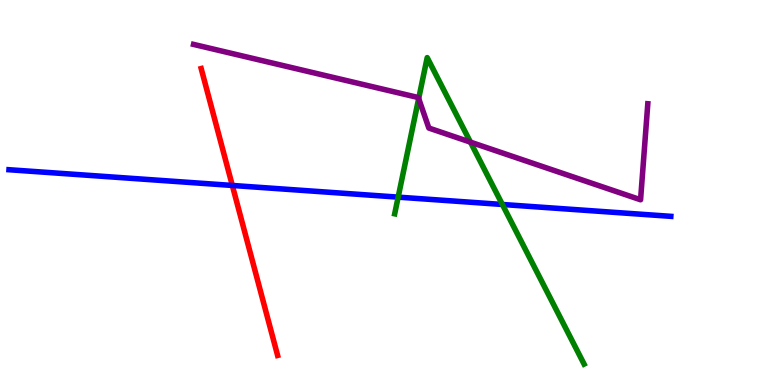[{'lines': ['blue', 'red'], 'intersections': [{'x': 3.0, 'y': 5.18}]}, {'lines': ['green', 'red'], 'intersections': []}, {'lines': ['purple', 'red'], 'intersections': []}, {'lines': ['blue', 'green'], 'intersections': [{'x': 5.14, 'y': 4.88}, {'x': 6.48, 'y': 4.69}]}, {'lines': ['blue', 'purple'], 'intersections': []}, {'lines': ['green', 'purple'], 'intersections': [{'x': 5.4, 'y': 7.44}, {'x': 6.07, 'y': 6.31}]}]